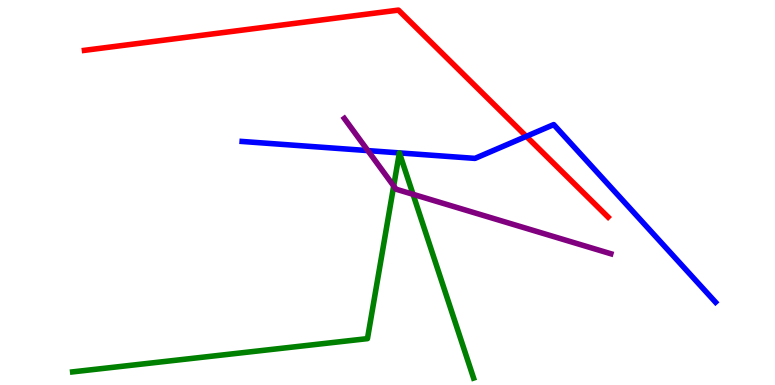[{'lines': ['blue', 'red'], 'intersections': [{'x': 6.79, 'y': 6.46}]}, {'lines': ['green', 'red'], 'intersections': []}, {'lines': ['purple', 'red'], 'intersections': []}, {'lines': ['blue', 'green'], 'intersections': [{'x': 5.15, 'y': 6.03}, {'x': 5.15, 'y': 6.03}]}, {'lines': ['blue', 'purple'], 'intersections': [{'x': 4.75, 'y': 6.09}]}, {'lines': ['green', 'purple'], 'intersections': [{'x': 5.08, 'y': 5.17}, {'x': 5.33, 'y': 4.95}]}]